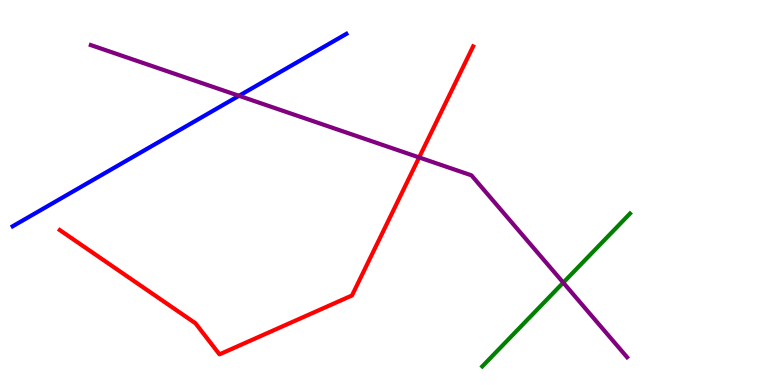[{'lines': ['blue', 'red'], 'intersections': []}, {'lines': ['green', 'red'], 'intersections': []}, {'lines': ['purple', 'red'], 'intersections': [{'x': 5.41, 'y': 5.91}]}, {'lines': ['blue', 'green'], 'intersections': []}, {'lines': ['blue', 'purple'], 'intersections': [{'x': 3.08, 'y': 7.51}]}, {'lines': ['green', 'purple'], 'intersections': [{'x': 7.27, 'y': 2.66}]}]